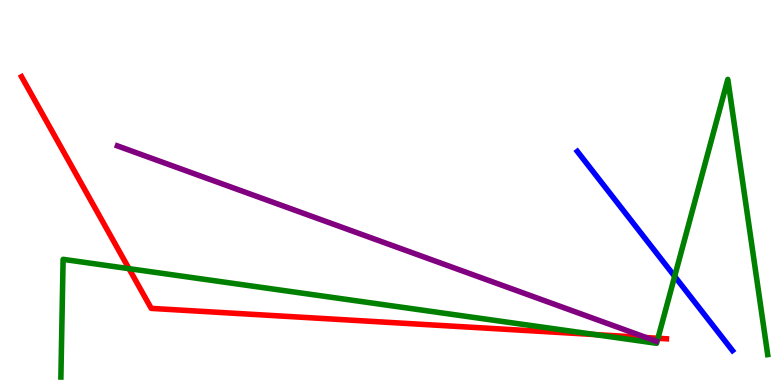[{'lines': ['blue', 'red'], 'intersections': []}, {'lines': ['green', 'red'], 'intersections': [{'x': 1.66, 'y': 3.02}, {'x': 7.68, 'y': 1.31}, {'x': 8.49, 'y': 1.21}]}, {'lines': ['purple', 'red'], 'intersections': [{'x': 8.34, 'y': 1.23}]}, {'lines': ['blue', 'green'], 'intersections': [{'x': 8.71, 'y': 2.82}]}, {'lines': ['blue', 'purple'], 'intersections': []}, {'lines': ['green', 'purple'], 'intersections': []}]